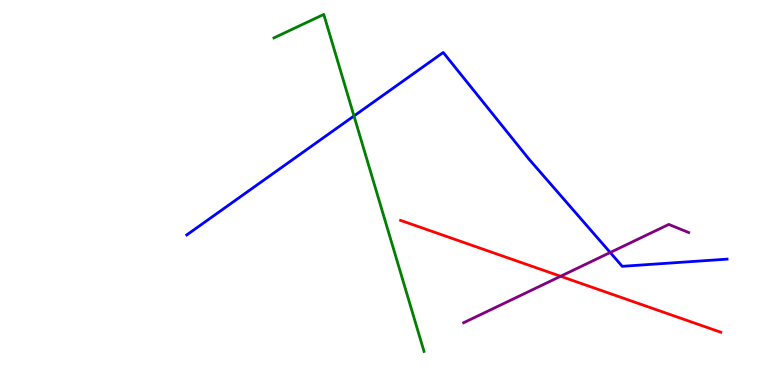[{'lines': ['blue', 'red'], 'intersections': []}, {'lines': ['green', 'red'], 'intersections': []}, {'lines': ['purple', 'red'], 'intersections': [{'x': 7.23, 'y': 2.82}]}, {'lines': ['blue', 'green'], 'intersections': [{'x': 4.57, 'y': 6.99}]}, {'lines': ['blue', 'purple'], 'intersections': [{'x': 7.87, 'y': 3.44}]}, {'lines': ['green', 'purple'], 'intersections': []}]